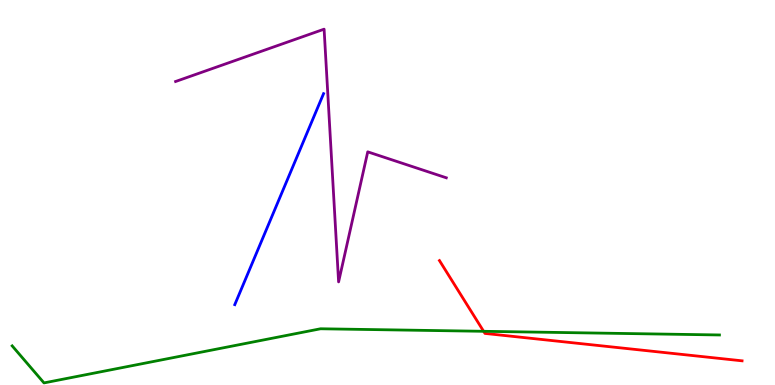[{'lines': ['blue', 'red'], 'intersections': []}, {'lines': ['green', 'red'], 'intersections': [{'x': 6.24, 'y': 1.39}]}, {'lines': ['purple', 'red'], 'intersections': []}, {'lines': ['blue', 'green'], 'intersections': []}, {'lines': ['blue', 'purple'], 'intersections': []}, {'lines': ['green', 'purple'], 'intersections': []}]